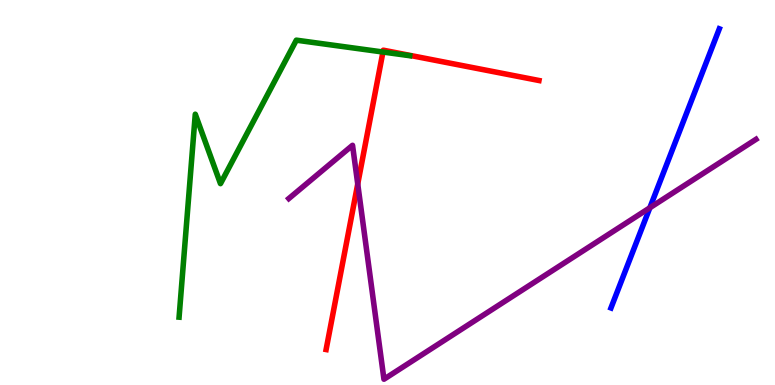[{'lines': ['blue', 'red'], 'intersections': []}, {'lines': ['green', 'red'], 'intersections': [{'x': 4.94, 'y': 8.65}]}, {'lines': ['purple', 'red'], 'intersections': [{'x': 4.62, 'y': 5.22}]}, {'lines': ['blue', 'green'], 'intersections': []}, {'lines': ['blue', 'purple'], 'intersections': [{'x': 8.39, 'y': 4.6}]}, {'lines': ['green', 'purple'], 'intersections': []}]